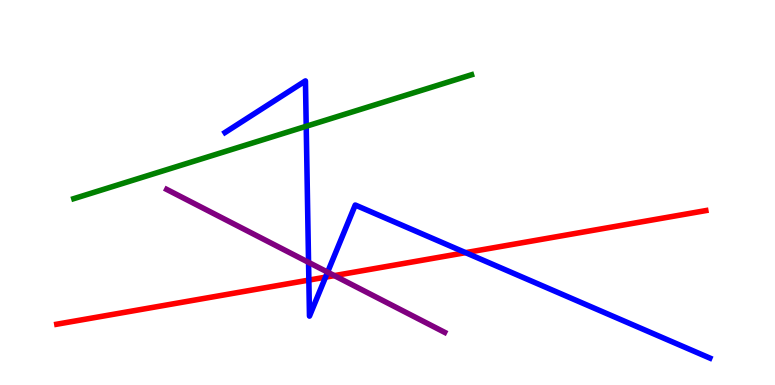[{'lines': ['blue', 'red'], 'intersections': [{'x': 3.99, 'y': 2.72}, {'x': 4.2, 'y': 2.8}, {'x': 6.01, 'y': 3.44}]}, {'lines': ['green', 'red'], 'intersections': []}, {'lines': ['purple', 'red'], 'intersections': [{'x': 4.31, 'y': 2.84}]}, {'lines': ['blue', 'green'], 'intersections': [{'x': 3.95, 'y': 6.72}]}, {'lines': ['blue', 'purple'], 'intersections': [{'x': 3.98, 'y': 3.19}, {'x': 4.23, 'y': 2.93}]}, {'lines': ['green', 'purple'], 'intersections': []}]